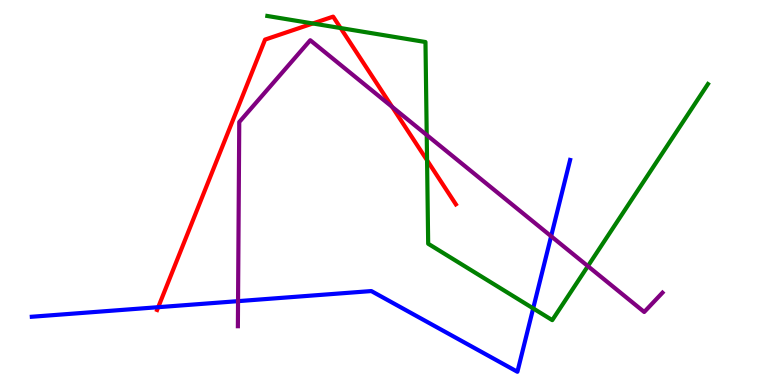[{'lines': ['blue', 'red'], 'intersections': [{'x': 2.04, 'y': 2.02}]}, {'lines': ['green', 'red'], 'intersections': [{'x': 4.04, 'y': 9.39}, {'x': 4.39, 'y': 9.27}, {'x': 5.51, 'y': 5.84}]}, {'lines': ['purple', 'red'], 'intersections': [{'x': 5.06, 'y': 7.22}]}, {'lines': ['blue', 'green'], 'intersections': [{'x': 6.88, 'y': 1.99}]}, {'lines': ['blue', 'purple'], 'intersections': [{'x': 3.07, 'y': 2.18}, {'x': 7.11, 'y': 3.86}]}, {'lines': ['green', 'purple'], 'intersections': [{'x': 5.51, 'y': 6.49}, {'x': 7.59, 'y': 3.09}]}]